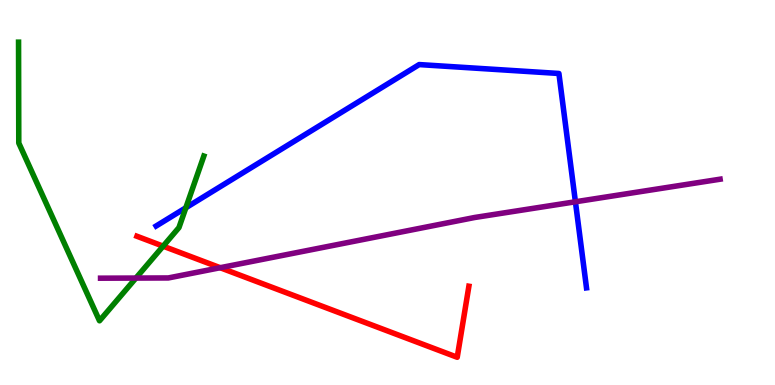[{'lines': ['blue', 'red'], 'intersections': []}, {'lines': ['green', 'red'], 'intersections': [{'x': 2.1, 'y': 3.61}]}, {'lines': ['purple', 'red'], 'intersections': [{'x': 2.84, 'y': 3.05}]}, {'lines': ['blue', 'green'], 'intersections': [{'x': 2.4, 'y': 4.6}]}, {'lines': ['blue', 'purple'], 'intersections': [{'x': 7.42, 'y': 4.76}]}, {'lines': ['green', 'purple'], 'intersections': [{'x': 1.75, 'y': 2.78}]}]